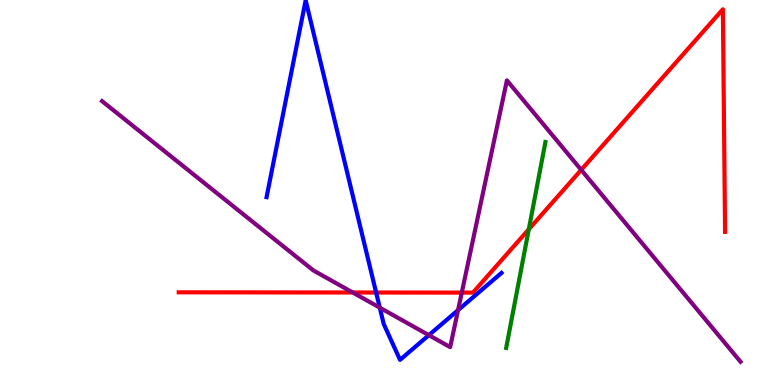[{'lines': ['blue', 'red'], 'intersections': [{'x': 4.85, 'y': 2.4}]}, {'lines': ['green', 'red'], 'intersections': [{'x': 6.82, 'y': 4.04}]}, {'lines': ['purple', 'red'], 'intersections': [{'x': 4.55, 'y': 2.4}, {'x': 5.96, 'y': 2.4}, {'x': 7.5, 'y': 5.59}]}, {'lines': ['blue', 'green'], 'intersections': []}, {'lines': ['blue', 'purple'], 'intersections': [{'x': 4.9, 'y': 2.01}, {'x': 5.53, 'y': 1.29}, {'x': 5.91, 'y': 1.94}]}, {'lines': ['green', 'purple'], 'intersections': []}]